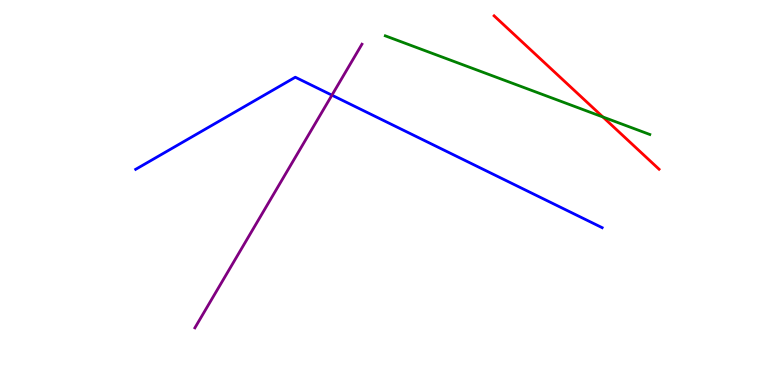[{'lines': ['blue', 'red'], 'intersections': []}, {'lines': ['green', 'red'], 'intersections': [{'x': 7.78, 'y': 6.96}]}, {'lines': ['purple', 'red'], 'intersections': []}, {'lines': ['blue', 'green'], 'intersections': []}, {'lines': ['blue', 'purple'], 'intersections': [{'x': 4.28, 'y': 7.53}]}, {'lines': ['green', 'purple'], 'intersections': []}]